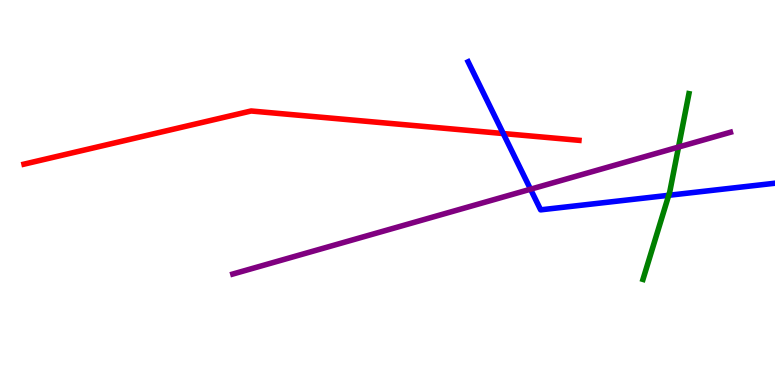[{'lines': ['blue', 'red'], 'intersections': [{'x': 6.49, 'y': 6.53}]}, {'lines': ['green', 'red'], 'intersections': []}, {'lines': ['purple', 'red'], 'intersections': []}, {'lines': ['blue', 'green'], 'intersections': [{'x': 8.63, 'y': 4.93}]}, {'lines': ['blue', 'purple'], 'intersections': [{'x': 6.85, 'y': 5.09}]}, {'lines': ['green', 'purple'], 'intersections': [{'x': 8.76, 'y': 6.18}]}]